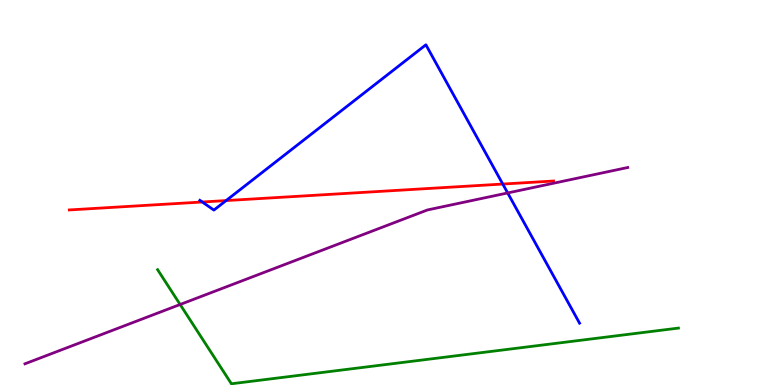[{'lines': ['blue', 'red'], 'intersections': [{'x': 2.61, 'y': 4.75}, {'x': 2.92, 'y': 4.79}, {'x': 6.49, 'y': 5.22}]}, {'lines': ['green', 'red'], 'intersections': []}, {'lines': ['purple', 'red'], 'intersections': []}, {'lines': ['blue', 'green'], 'intersections': []}, {'lines': ['blue', 'purple'], 'intersections': [{'x': 6.55, 'y': 4.99}]}, {'lines': ['green', 'purple'], 'intersections': [{'x': 2.32, 'y': 2.09}]}]